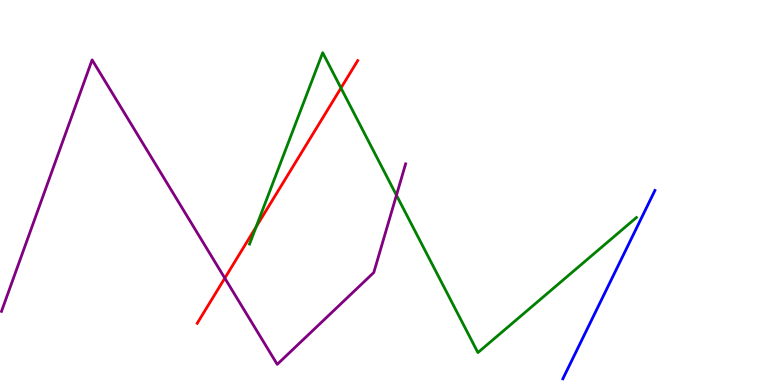[{'lines': ['blue', 'red'], 'intersections': []}, {'lines': ['green', 'red'], 'intersections': [{'x': 3.3, 'y': 4.11}, {'x': 4.4, 'y': 7.71}]}, {'lines': ['purple', 'red'], 'intersections': [{'x': 2.9, 'y': 2.78}]}, {'lines': ['blue', 'green'], 'intersections': []}, {'lines': ['blue', 'purple'], 'intersections': []}, {'lines': ['green', 'purple'], 'intersections': [{'x': 5.12, 'y': 4.93}]}]